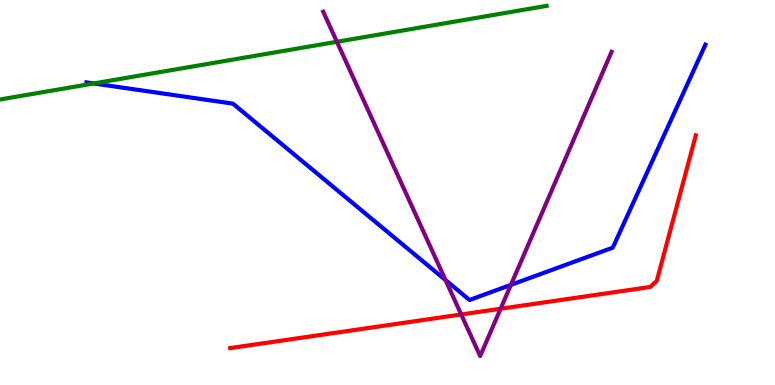[{'lines': ['blue', 'red'], 'intersections': []}, {'lines': ['green', 'red'], 'intersections': []}, {'lines': ['purple', 'red'], 'intersections': [{'x': 5.95, 'y': 1.83}, {'x': 6.46, 'y': 1.98}]}, {'lines': ['blue', 'green'], 'intersections': [{'x': 1.21, 'y': 7.83}]}, {'lines': ['blue', 'purple'], 'intersections': [{'x': 5.75, 'y': 2.73}, {'x': 6.59, 'y': 2.6}]}, {'lines': ['green', 'purple'], 'intersections': [{'x': 4.35, 'y': 8.91}]}]